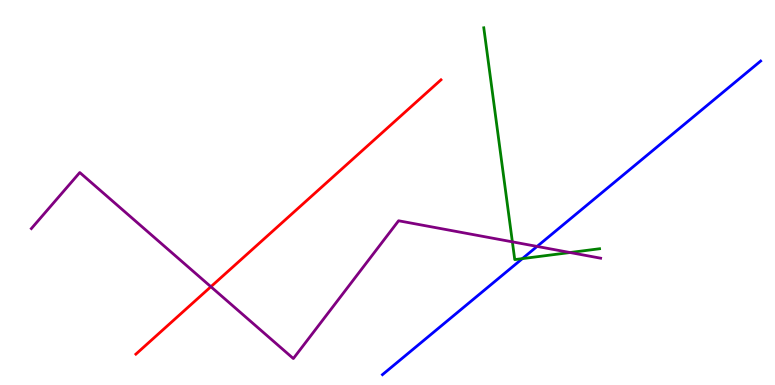[{'lines': ['blue', 'red'], 'intersections': []}, {'lines': ['green', 'red'], 'intersections': []}, {'lines': ['purple', 'red'], 'intersections': [{'x': 2.72, 'y': 2.55}]}, {'lines': ['blue', 'green'], 'intersections': [{'x': 6.74, 'y': 3.28}]}, {'lines': ['blue', 'purple'], 'intersections': [{'x': 6.93, 'y': 3.6}]}, {'lines': ['green', 'purple'], 'intersections': [{'x': 6.61, 'y': 3.72}, {'x': 7.35, 'y': 3.44}]}]